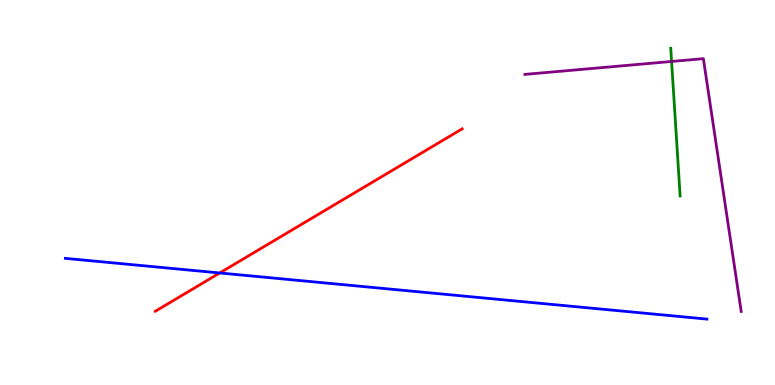[{'lines': ['blue', 'red'], 'intersections': [{'x': 2.84, 'y': 2.91}]}, {'lines': ['green', 'red'], 'intersections': []}, {'lines': ['purple', 'red'], 'intersections': []}, {'lines': ['blue', 'green'], 'intersections': []}, {'lines': ['blue', 'purple'], 'intersections': []}, {'lines': ['green', 'purple'], 'intersections': [{'x': 8.67, 'y': 8.4}]}]